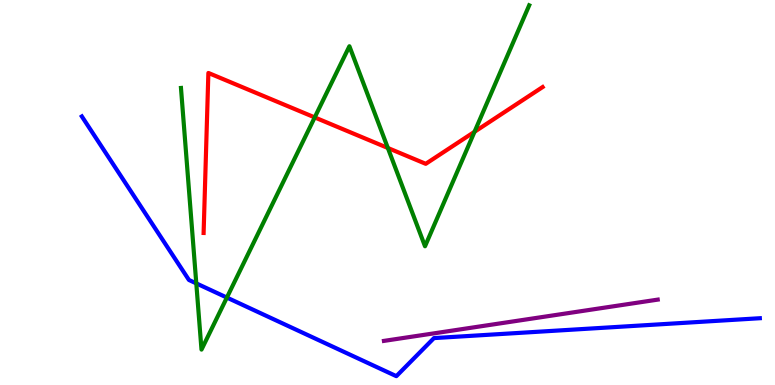[{'lines': ['blue', 'red'], 'intersections': []}, {'lines': ['green', 'red'], 'intersections': [{'x': 4.06, 'y': 6.95}, {'x': 5.0, 'y': 6.16}, {'x': 6.12, 'y': 6.58}]}, {'lines': ['purple', 'red'], 'intersections': []}, {'lines': ['blue', 'green'], 'intersections': [{'x': 2.53, 'y': 2.64}, {'x': 2.93, 'y': 2.27}]}, {'lines': ['blue', 'purple'], 'intersections': []}, {'lines': ['green', 'purple'], 'intersections': []}]